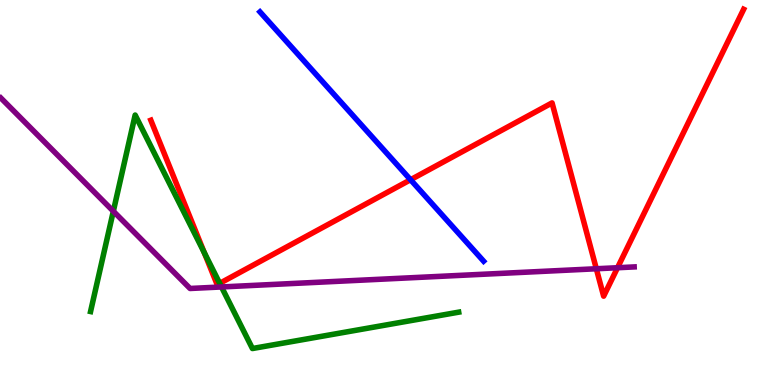[{'lines': ['blue', 'red'], 'intersections': [{'x': 5.3, 'y': 5.33}]}, {'lines': ['green', 'red'], 'intersections': [{'x': 2.64, 'y': 3.44}, {'x': 2.83, 'y': 2.64}]}, {'lines': ['purple', 'red'], 'intersections': [{'x': 7.69, 'y': 3.02}, {'x': 7.97, 'y': 3.05}]}, {'lines': ['blue', 'green'], 'intersections': []}, {'lines': ['blue', 'purple'], 'intersections': []}, {'lines': ['green', 'purple'], 'intersections': [{'x': 1.46, 'y': 4.51}, {'x': 2.86, 'y': 2.55}]}]